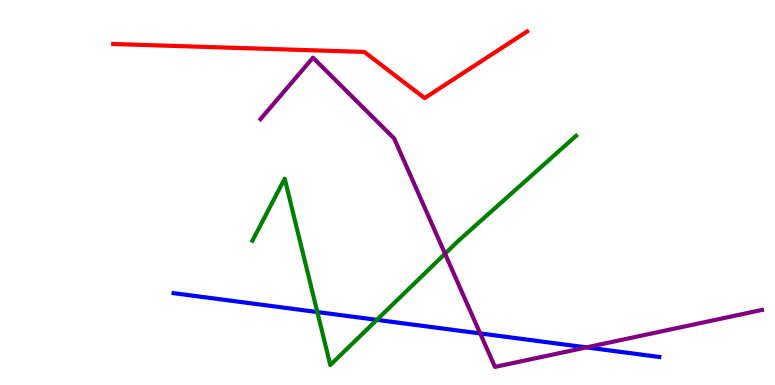[{'lines': ['blue', 'red'], 'intersections': []}, {'lines': ['green', 'red'], 'intersections': []}, {'lines': ['purple', 'red'], 'intersections': []}, {'lines': ['blue', 'green'], 'intersections': [{'x': 4.09, 'y': 1.9}, {'x': 4.86, 'y': 1.69}]}, {'lines': ['blue', 'purple'], 'intersections': [{'x': 6.2, 'y': 1.34}, {'x': 7.57, 'y': 0.977}]}, {'lines': ['green', 'purple'], 'intersections': [{'x': 5.74, 'y': 3.41}]}]